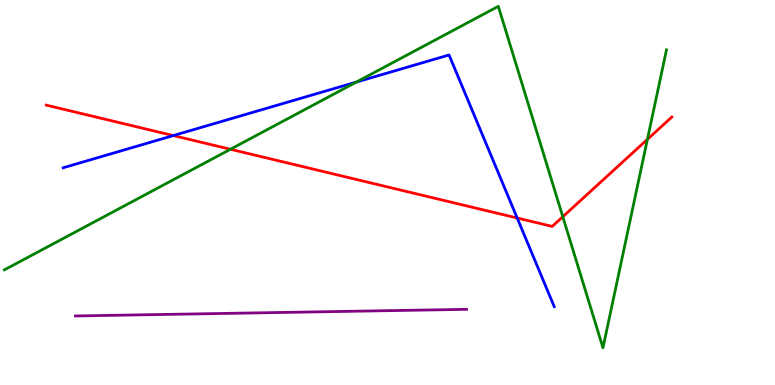[{'lines': ['blue', 'red'], 'intersections': [{'x': 2.24, 'y': 6.48}, {'x': 6.67, 'y': 4.34}]}, {'lines': ['green', 'red'], 'intersections': [{'x': 2.97, 'y': 6.12}, {'x': 7.26, 'y': 4.37}, {'x': 8.35, 'y': 6.38}]}, {'lines': ['purple', 'red'], 'intersections': []}, {'lines': ['blue', 'green'], 'intersections': [{'x': 4.6, 'y': 7.87}]}, {'lines': ['blue', 'purple'], 'intersections': []}, {'lines': ['green', 'purple'], 'intersections': []}]